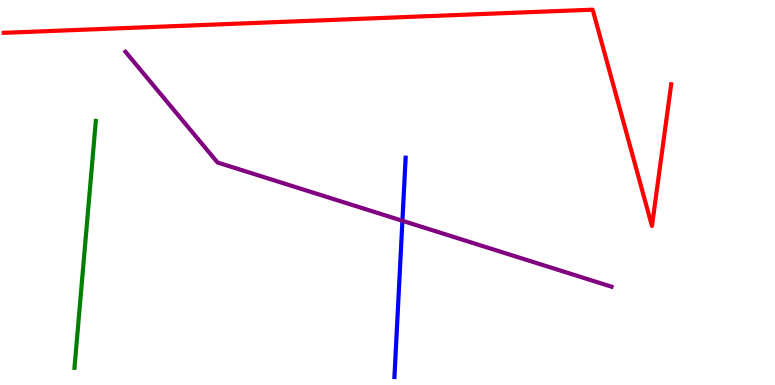[{'lines': ['blue', 'red'], 'intersections': []}, {'lines': ['green', 'red'], 'intersections': []}, {'lines': ['purple', 'red'], 'intersections': []}, {'lines': ['blue', 'green'], 'intersections': []}, {'lines': ['blue', 'purple'], 'intersections': [{'x': 5.19, 'y': 4.27}]}, {'lines': ['green', 'purple'], 'intersections': []}]